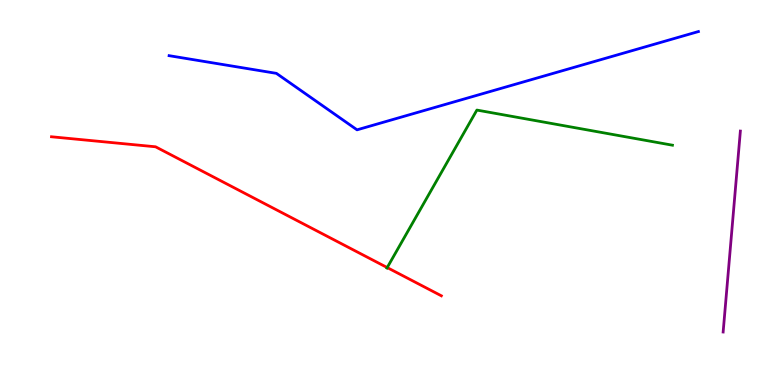[{'lines': ['blue', 'red'], 'intersections': []}, {'lines': ['green', 'red'], 'intersections': [{'x': 5.0, 'y': 3.05}]}, {'lines': ['purple', 'red'], 'intersections': []}, {'lines': ['blue', 'green'], 'intersections': []}, {'lines': ['blue', 'purple'], 'intersections': []}, {'lines': ['green', 'purple'], 'intersections': []}]